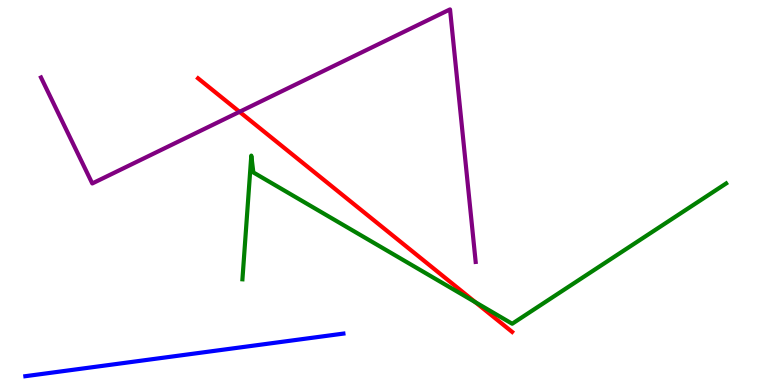[{'lines': ['blue', 'red'], 'intersections': []}, {'lines': ['green', 'red'], 'intersections': [{'x': 6.13, 'y': 2.15}]}, {'lines': ['purple', 'red'], 'intersections': [{'x': 3.09, 'y': 7.1}]}, {'lines': ['blue', 'green'], 'intersections': []}, {'lines': ['blue', 'purple'], 'intersections': []}, {'lines': ['green', 'purple'], 'intersections': []}]